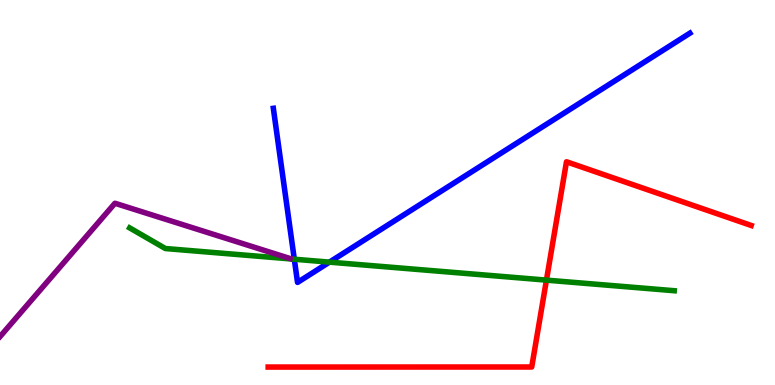[{'lines': ['blue', 'red'], 'intersections': []}, {'lines': ['green', 'red'], 'intersections': [{'x': 7.05, 'y': 2.72}]}, {'lines': ['purple', 'red'], 'intersections': []}, {'lines': ['blue', 'green'], 'intersections': [{'x': 3.8, 'y': 3.27}, {'x': 4.25, 'y': 3.19}]}, {'lines': ['blue', 'purple'], 'intersections': []}, {'lines': ['green', 'purple'], 'intersections': []}]